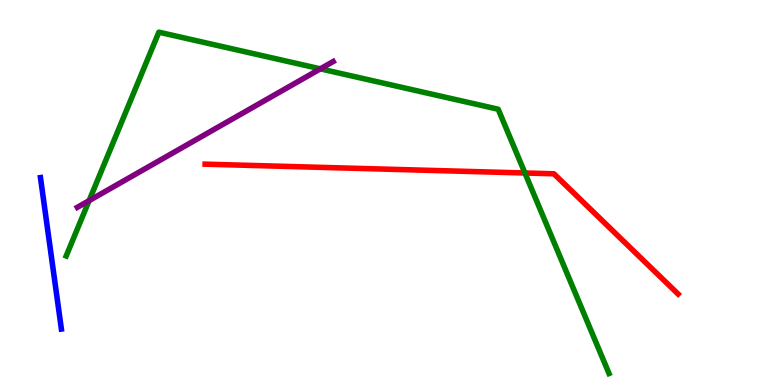[{'lines': ['blue', 'red'], 'intersections': []}, {'lines': ['green', 'red'], 'intersections': [{'x': 6.77, 'y': 5.51}]}, {'lines': ['purple', 'red'], 'intersections': []}, {'lines': ['blue', 'green'], 'intersections': []}, {'lines': ['blue', 'purple'], 'intersections': []}, {'lines': ['green', 'purple'], 'intersections': [{'x': 1.15, 'y': 4.79}, {'x': 4.13, 'y': 8.21}]}]